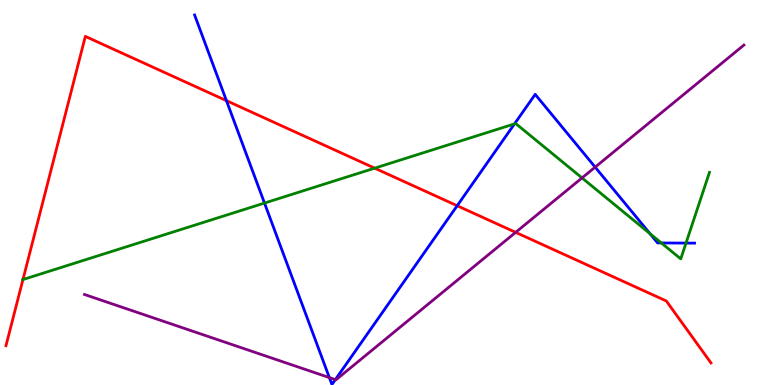[{'lines': ['blue', 'red'], 'intersections': [{'x': 2.92, 'y': 7.39}, {'x': 5.9, 'y': 4.66}]}, {'lines': ['green', 'red'], 'intersections': [{'x': 0.296, 'y': 2.74}, {'x': 4.83, 'y': 5.63}]}, {'lines': ['purple', 'red'], 'intersections': [{'x': 6.65, 'y': 3.96}]}, {'lines': ['blue', 'green'], 'intersections': [{'x': 3.41, 'y': 4.73}, {'x': 6.64, 'y': 6.78}, {'x': 8.39, 'y': 3.93}, {'x': 8.53, 'y': 3.69}, {'x': 8.85, 'y': 3.69}]}, {'lines': ['blue', 'purple'], 'intersections': [{'x': 4.25, 'y': 0.192}, {'x': 4.33, 'y': 0.139}, {'x': 7.68, 'y': 5.66}]}, {'lines': ['green', 'purple'], 'intersections': [{'x': 7.51, 'y': 5.38}]}]